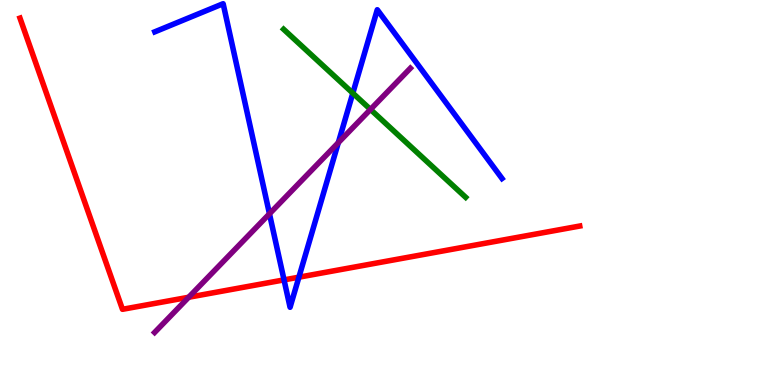[{'lines': ['blue', 'red'], 'intersections': [{'x': 3.66, 'y': 2.73}, {'x': 3.86, 'y': 2.8}]}, {'lines': ['green', 'red'], 'intersections': []}, {'lines': ['purple', 'red'], 'intersections': [{'x': 2.43, 'y': 2.28}]}, {'lines': ['blue', 'green'], 'intersections': [{'x': 4.55, 'y': 7.58}]}, {'lines': ['blue', 'purple'], 'intersections': [{'x': 3.48, 'y': 4.45}, {'x': 4.37, 'y': 6.29}]}, {'lines': ['green', 'purple'], 'intersections': [{'x': 4.78, 'y': 7.16}]}]